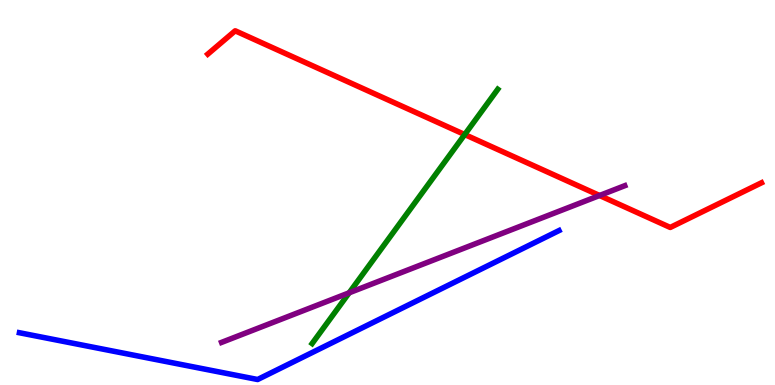[{'lines': ['blue', 'red'], 'intersections': []}, {'lines': ['green', 'red'], 'intersections': [{'x': 6.0, 'y': 6.51}]}, {'lines': ['purple', 'red'], 'intersections': [{'x': 7.74, 'y': 4.92}]}, {'lines': ['blue', 'green'], 'intersections': []}, {'lines': ['blue', 'purple'], 'intersections': []}, {'lines': ['green', 'purple'], 'intersections': [{'x': 4.51, 'y': 2.39}]}]